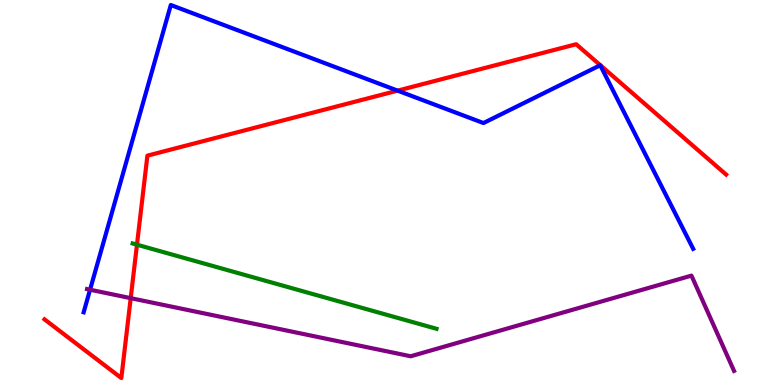[{'lines': ['blue', 'red'], 'intersections': [{'x': 5.13, 'y': 7.65}]}, {'lines': ['green', 'red'], 'intersections': [{'x': 1.77, 'y': 3.64}]}, {'lines': ['purple', 'red'], 'intersections': [{'x': 1.69, 'y': 2.26}]}, {'lines': ['blue', 'green'], 'intersections': []}, {'lines': ['blue', 'purple'], 'intersections': [{'x': 1.16, 'y': 2.48}]}, {'lines': ['green', 'purple'], 'intersections': []}]